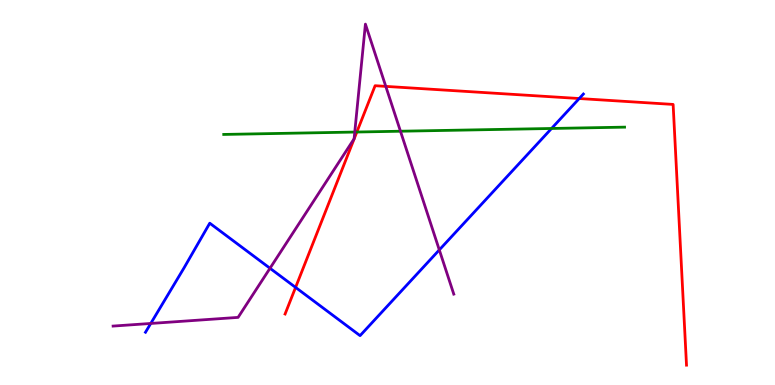[{'lines': ['blue', 'red'], 'intersections': [{'x': 3.81, 'y': 2.54}, {'x': 7.47, 'y': 7.44}]}, {'lines': ['green', 'red'], 'intersections': [{'x': 4.6, 'y': 6.57}]}, {'lines': ['purple', 'red'], 'intersections': [{'x': 4.98, 'y': 7.76}]}, {'lines': ['blue', 'green'], 'intersections': [{'x': 7.12, 'y': 6.66}]}, {'lines': ['blue', 'purple'], 'intersections': [{'x': 1.95, 'y': 1.6}, {'x': 3.48, 'y': 3.03}, {'x': 5.67, 'y': 3.51}]}, {'lines': ['green', 'purple'], 'intersections': [{'x': 4.58, 'y': 6.57}, {'x': 5.17, 'y': 6.59}]}]